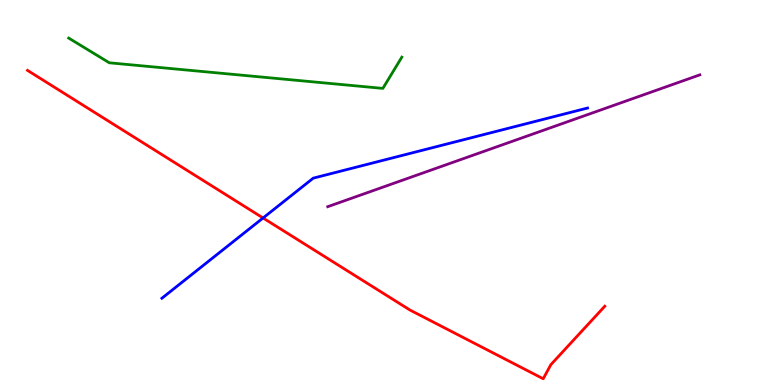[{'lines': ['blue', 'red'], 'intersections': [{'x': 3.39, 'y': 4.34}]}, {'lines': ['green', 'red'], 'intersections': []}, {'lines': ['purple', 'red'], 'intersections': []}, {'lines': ['blue', 'green'], 'intersections': []}, {'lines': ['blue', 'purple'], 'intersections': []}, {'lines': ['green', 'purple'], 'intersections': []}]